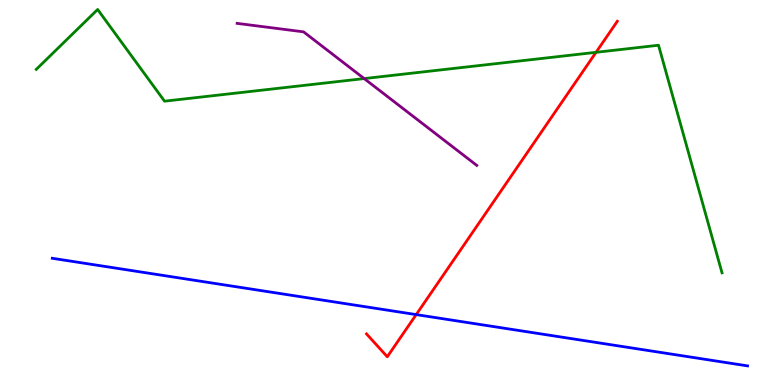[{'lines': ['blue', 'red'], 'intersections': [{'x': 5.37, 'y': 1.83}]}, {'lines': ['green', 'red'], 'intersections': [{'x': 7.69, 'y': 8.64}]}, {'lines': ['purple', 'red'], 'intersections': []}, {'lines': ['blue', 'green'], 'intersections': []}, {'lines': ['blue', 'purple'], 'intersections': []}, {'lines': ['green', 'purple'], 'intersections': [{'x': 4.7, 'y': 7.96}]}]